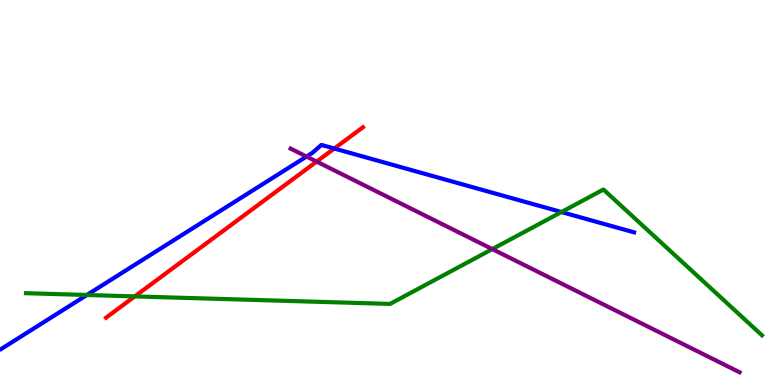[{'lines': ['blue', 'red'], 'intersections': [{'x': 4.31, 'y': 6.14}]}, {'lines': ['green', 'red'], 'intersections': [{'x': 1.74, 'y': 2.3}]}, {'lines': ['purple', 'red'], 'intersections': [{'x': 4.09, 'y': 5.8}]}, {'lines': ['blue', 'green'], 'intersections': [{'x': 1.12, 'y': 2.34}, {'x': 7.24, 'y': 4.49}]}, {'lines': ['blue', 'purple'], 'intersections': [{'x': 3.96, 'y': 5.93}]}, {'lines': ['green', 'purple'], 'intersections': [{'x': 6.35, 'y': 3.53}]}]